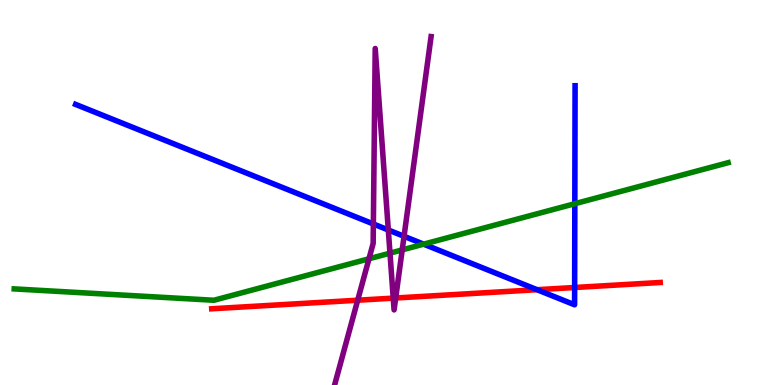[{'lines': ['blue', 'red'], 'intersections': [{'x': 6.93, 'y': 2.48}, {'x': 7.41, 'y': 2.53}]}, {'lines': ['green', 'red'], 'intersections': []}, {'lines': ['purple', 'red'], 'intersections': [{'x': 4.62, 'y': 2.2}, {'x': 5.07, 'y': 2.26}, {'x': 5.11, 'y': 2.26}]}, {'lines': ['blue', 'green'], 'intersections': [{'x': 5.47, 'y': 3.66}, {'x': 7.42, 'y': 4.71}]}, {'lines': ['blue', 'purple'], 'intersections': [{'x': 4.82, 'y': 4.18}, {'x': 5.01, 'y': 4.03}, {'x': 5.21, 'y': 3.86}]}, {'lines': ['green', 'purple'], 'intersections': [{'x': 4.76, 'y': 3.28}, {'x': 5.03, 'y': 3.42}, {'x': 5.19, 'y': 3.51}]}]